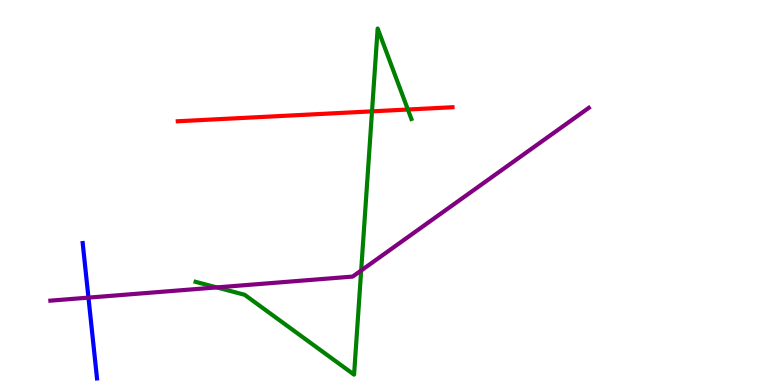[{'lines': ['blue', 'red'], 'intersections': []}, {'lines': ['green', 'red'], 'intersections': [{'x': 4.8, 'y': 7.11}, {'x': 5.26, 'y': 7.16}]}, {'lines': ['purple', 'red'], 'intersections': []}, {'lines': ['blue', 'green'], 'intersections': []}, {'lines': ['blue', 'purple'], 'intersections': [{'x': 1.14, 'y': 2.27}]}, {'lines': ['green', 'purple'], 'intersections': [{'x': 2.8, 'y': 2.53}, {'x': 4.66, 'y': 2.97}]}]